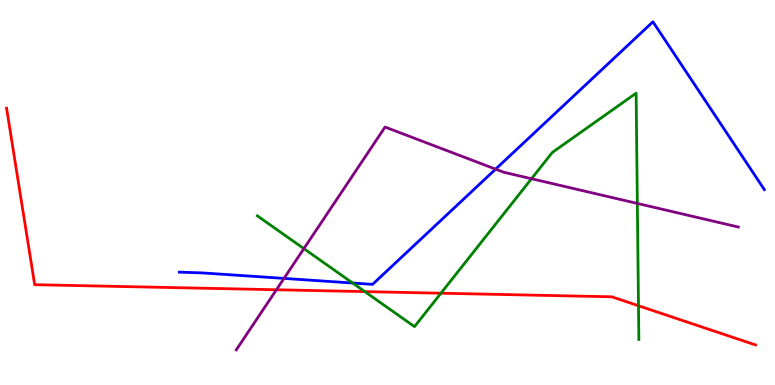[{'lines': ['blue', 'red'], 'intersections': []}, {'lines': ['green', 'red'], 'intersections': [{'x': 4.71, 'y': 2.43}, {'x': 5.69, 'y': 2.38}, {'x': 8.24, 'y': 2.06}]}, {'lines': ['purple', 'red'], 'intersections': [{'x': 3.57, 'y': 2.47}]}, {'lines': ['blue', 'green'], 'intersections': [{'x': 4.55, 'y': 2.65}]}, {'lines': ['blue', 'purple'], 'intersections': [{'x': 3.66, 'y': 2.77}, {'x': 6.4, 'y': 5.61}]}, {'lines': ['green', 'purple'], 'intersections': [{'x': 3.92, 'y': 3.54}, {'x': 6.86, 'y': 5.36}, {'x': 8.22, 'y': 4.72}]}]